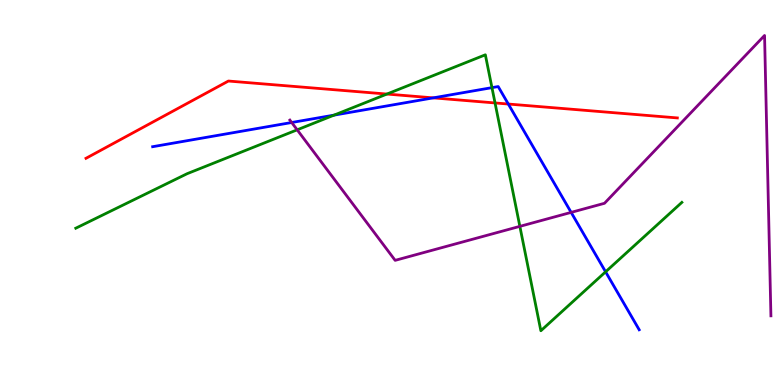[{'lines': ['blue', 'red'], 'intersections': [{'x': 5.59, 'y': 7.46}, {'x': 6.56, 'y': 7.3}]}, {'lines': ['green', 'red'], 'intersections': [{'x': 4.99, 'y': 7.56}, {'x': 6.39, 'y': 7.33}]}, {'lines': ['purple', 'red'], 'intersections': []}, {'lines': ['blue', 'green'], 'intersections': [{'x': 4.31, 'y': 7.01}, {'x': 6.35, 'y': 7.72}, {'x': 7.81, 'y': 2.94}]}, {'lines': ['blue', 'purple'], 'intersections': [{'x': 3.76, 'y': 6.82}, {'x': 7.37, 'y': 4.48}]}, {'lines': ['green', 'purple'], 'intersections': [{'x': 3.83, 'y': 6.63}, {'x': 6.71, 'y': 4.12}]}]